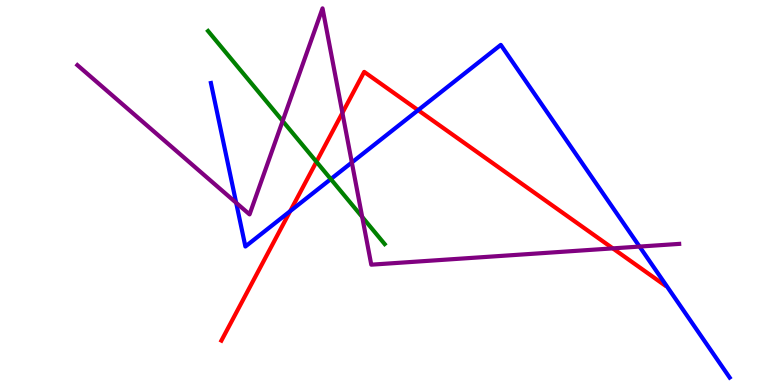[{'lines': ['blue', 'red'], 'intersections': [{'x': 3.74, 'y': 4.52}, {'x': 5.4, 'y': 7.14}]}, {'lines': ['green', 'red'], 'intersections': [{'x': 4.08, 'y': 5.8}]}, {'lines': ['purple', 'red'], 'intersections': [{'x': 4.42, 'y': 7.07}, {'x': 7.91, 'y': 3.55}]}, {'lines': ['blue', 'green'], 'intersections': [{'x': 4.27, 'y': 5.35}]}, {'lines': ['blue', 'purple'], 'intersections': [{'x': 3.05, 'y': 4.73}, {'x': 4.54, 'y': 5.78}, {'x': 8.25, 'y': 3.6}]}, {'lines': ['green', 'purple'], 'intersections': [{'x': 3.65, 'y': 6.86}, {'x': 4.67, 'y': 4.37}]}]